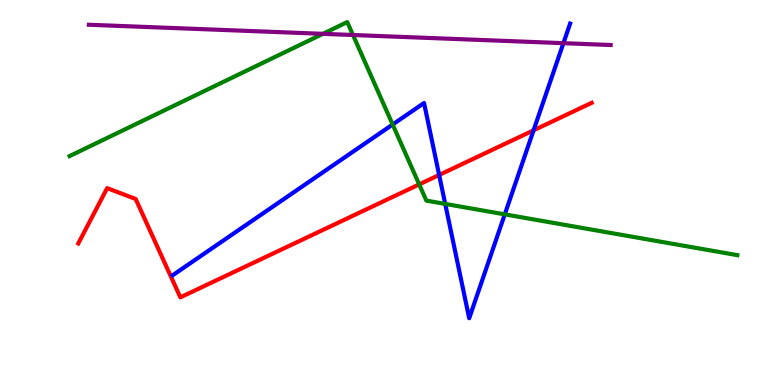[{'lines': ['blue', 'red'], 'intersections': [{'x': 5.67, 'y': 5.46}, {'x': 6.88, 'y': 6.62}]}, {'lines': ['green', 'red'], 'intersections': [{'x': 5.41, 'y': 5.21}]}, {'lines': ['purple', 'red'], 'intersections': []}, {'lines': ['blue', 'green'], 'intersections': [{'x': 5.07, 'y': 6.77}, {'x': 5.74, 'y': 4.7}, {'x': 6.51, 'y': 4.43}]}, {'lines': ['blue', 'purple'], 'intersections': [{'x': 7.27, 'y': 8.88}]}, {'lines': ['green', 'purple'], 'intersections': [{'x': 4.17, 'y': 9.12}, {'x': 4.55, 'y': 9.09}]}]